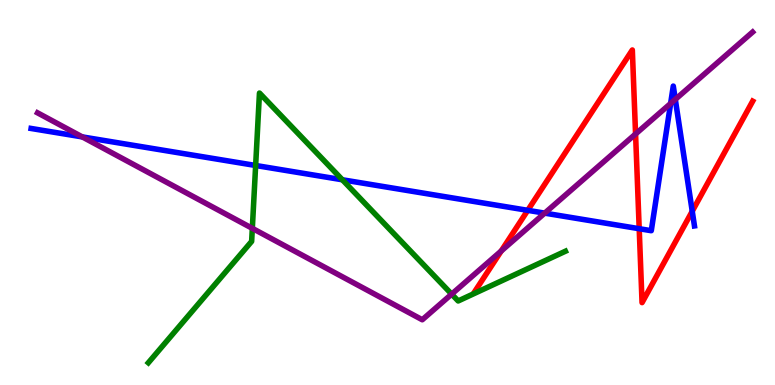[{'lines': ['blue', 'red'], 'intersections': [{'x': 6.81, 'y': 4.54}, {'x': 8.25, 'y': 4.06}, {'x': 8.93, 'y': 4.51}]}, {'lines': ['green', 'red'], 'intersections': []}, {'lines': ['purple', 'red'], 'intersections': [{'x': 6.47, 'y': 3.48}, {'x': 8.2, 'y': 6.52}]}, {'lines': ['blue', 'green'], 'intersections': [{'x': 3.3, 'y': 5.7}, {'x': 4.42, 'y': 5.33}]}, {'lines': ['blue', 'purple'], 'intersections': [{'x': 1.06, 'y': 6.44}, {'x': 7.03, 'y': 4.46}, {'x': 8.65, 'y': 7.31}, {'x': 8.71, 'y': 7.42}]}, {'lines': ['green', 'purple'], 'intersections': [{'x': 3.26, 'y': 4.07}, {'x': 5.83, 'y': 2.36}]}]